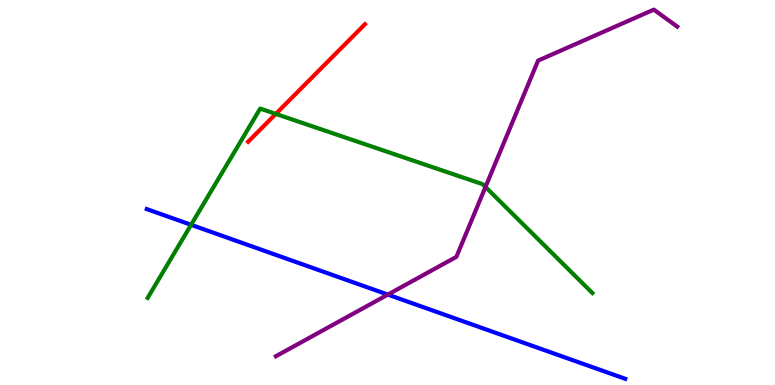[{'lines': ['blue', 'red'], 'intersections': []}, {'lines': ['green', 'red'], 'intersections': [{'x': 3.56, 'y': 7.04}]}, {'lines': ['purple', 'red'], 'intersections': []}, {'lines': ['blue', 'green'], 'intersections': [{'x': 2.47, 'y': 4.16}]}, {'lines': ['blue', 'purple'], 'intersections': [{'x': 5.0, 'y': 2.35}]}, {'lines': ['green', 'purple'], 'intersections': [{'x': 6.26, 'y': 5.14}]}]